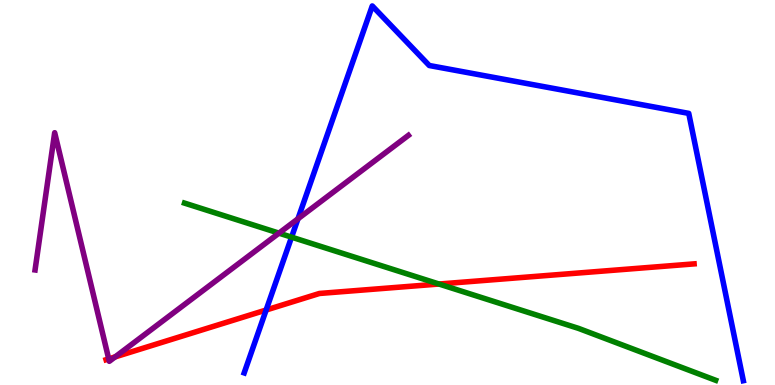[{'lines': ['blue', 'red'], 'intersections': [{'x': 3.43, 'y': 1.95}]}, {'lines': ['green', 'red'], 'intersections': [{'x': 5.66, 'y': 2.62}]}, {'lines': ['purple', 'red'], 'intersections': [{'x': 1.4, 'y': 0.678}, {'x': 1.49, 'y': 0.73}]}, {'lines': ['blue', 'green'], 'intersections': [{'x': 3.76, 'y': 3.84}]}, {'lines': ['blue', 'purple'], 'intersections': [{'x': 3.84, 'y': 4.32}]}, {'lines': ['green', 'purple'], 'intersections': [{'x': 3.6, 'y': 3.94}]}]